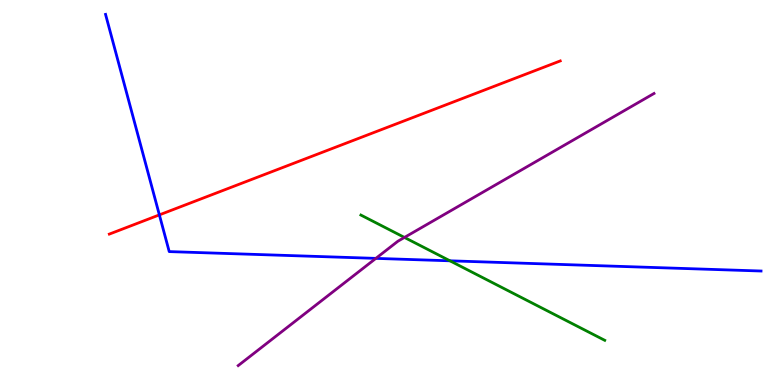[{'lines': ['blue', 'red'], 'intersections': [{'x': 2.06, 'y': 4.42}]}, {'lines': ['green', 'red'], 'intersections': []}, {'lines': ['purple', 'red'], 'intersections': []}, {'lines': ['blue', 'green'], 'intersections': [{'x': 5.81, 'y': 3.23}]}, {'lines': ['blue', 'purple'], 'intersections': [{'x': 4.85, 'y': 3.29}]}, {'lines': ['green', 'purple'], 'intersections': [{'x': 5.22, 'y': 3.83}]}]